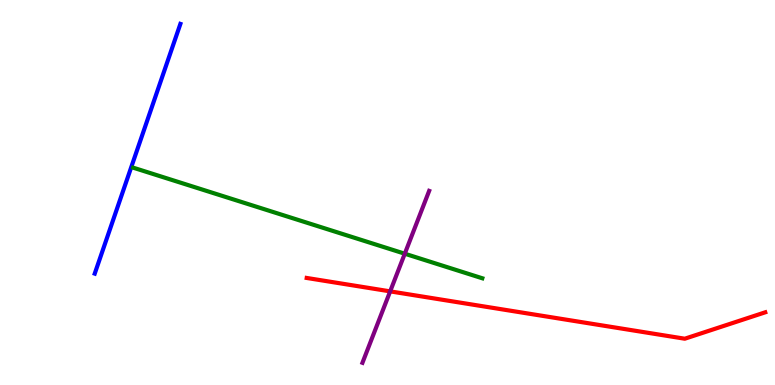[{'lines': ['blue', 'red'], 'intersections': []}, {'lines': ['green', 'red'], 'intersections': []}, {'lines': ['purple', 'red'], 'intersections': [{'x': 5.03, 'y': 2.43}]}, {'lines': ['blue', 'green'], 'intersections': []}, {'lines': ['blue', 'purple'], 'intersections': []}, {'lines': ['green', 'purple'], 'intersections': [{'x': 5.22, 'y': 3.41}]}]